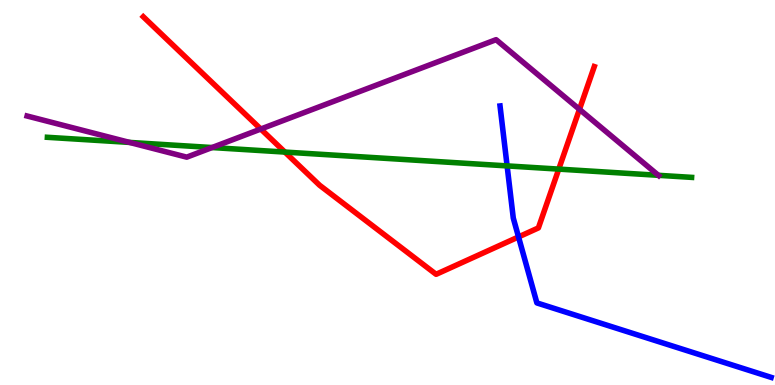[{'lines': ['blue', 'red'], 'intersections': [{'x': 6.69, 'y': 3.85}]}, {'lines': ['green', 'red'], 'intersections': [{'x': 3.68, 'y': 6.05}, {'x': 7.21, 'y': 5.61}]}, {'lines': ['purple', 'red'], 'intersections': [{'x': 3.36, 'y': 6.65}, {'x': 7.48, 'y': 7.16}]}, {'lines': ['blue', 'green'], 'intersections': [{'x': 6.54, 'y': 5.69}]}, {'lines': ['blue', 'purple'], 'intersections': []}, {'lines': ['green', 'purple'], 'intersections': [{'x': 1.67, 'y': 6.3}, {'x': 2.74, 'y': 6.17}, {'x': 8.5, 'y': 5.45}]}]